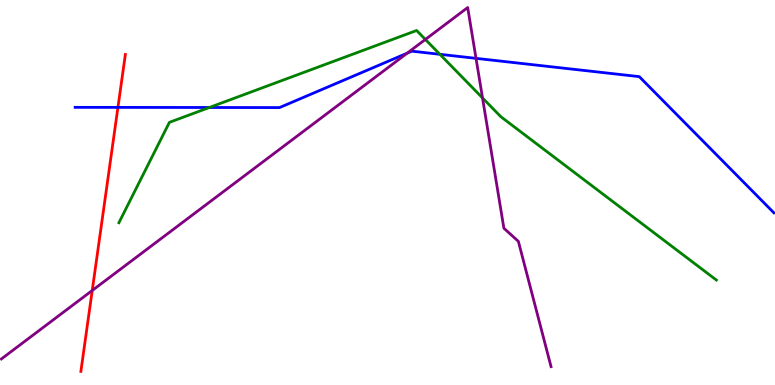[{'lines': ['blue', 'red'], 'intersections': [{'x': 1.52, 'y': 7.21}]}, {'lines': ['green', 'red'], 'intersections': []}, {'lines': ['purple', 'red'], 'intersections': [{'x': 1.19, 'y': 2.45}]}, {'lines': ['blue', 'green'], 'intersections': [{'x': 2.7, 'y': 7.21}, {'x': 5.68, 'y': 8.59}]}, {'lines': ['blue', 'purple'], 'intersections': [{'x': 5.25, 'y': 8.62}, {'x': 6.14, 'y': 8.48}]}, {'lines': ['green', 'purple'], 'intersections': [{'x': 5.49, 'y': 8.98}, {'x': 6.23, 'y': 7.46}]}]